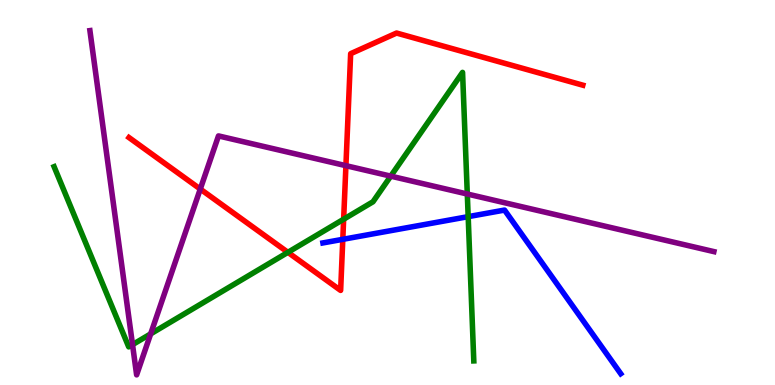[{'lines': ['blue', 'red'], 'intersections': [{'x': 4.42, 'y': 3.78}]}, {'lines': ['green', 'red'], 'intersections': [{'x': 3.71, 'y': 3.45}, {'x': 4.43, 'y': 4.31}]}, {'lines': ['purple', 'red'], 'intersections': [{'x': 2.58, 'y': 5.09}, {'x': 4.46, 'y': 5.7}]}, {'lines': ['blue', 'green'], 'intersections': [{'x': 6.04, 'y': 4.37}]}, {'lines': ['blue', 'purple'], 'intersections': []}, {'lines': ['green', 'purple'], 'intersections': [{'x': 1.71, 'y': 1.05}, {'x': 1.94, 'y': 1.33}, {'x': 5.04, 'y': 5.42}, {'x': 6.03, 'y': 4.96}]}]